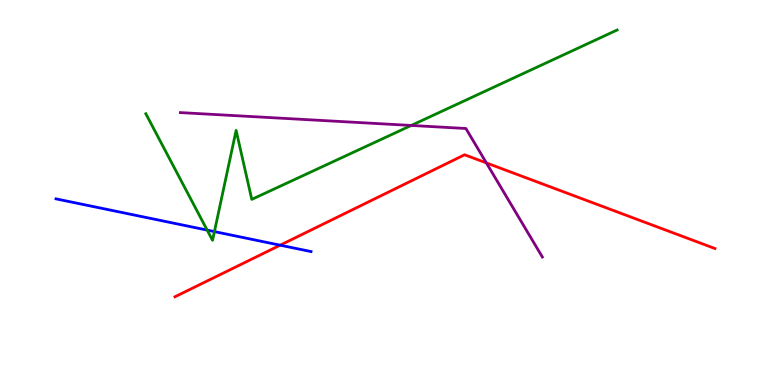[{'lines': ['blue', 'red'], 'intersections': [{'x': 3.62, 'y': 3.63}]}, {'lines': ['green', 'red'], 'intersections': []}, {'lines': ['purple', 'red'], 'intersections': [{'x': 6.28, 'y': 5.77}]}, {'lines': ['blue', 'green'], 'intersections': [{'x': 2.67, 'y': 4.02}, {'x': 2.77, 'y': 3.98}]}, {'lines': ['blue', 'purple'], 'intersections': []}, {'lines': ['green', 'purple'], 'intersections': [{'x': 5.31, 'y': 6.74}]}]